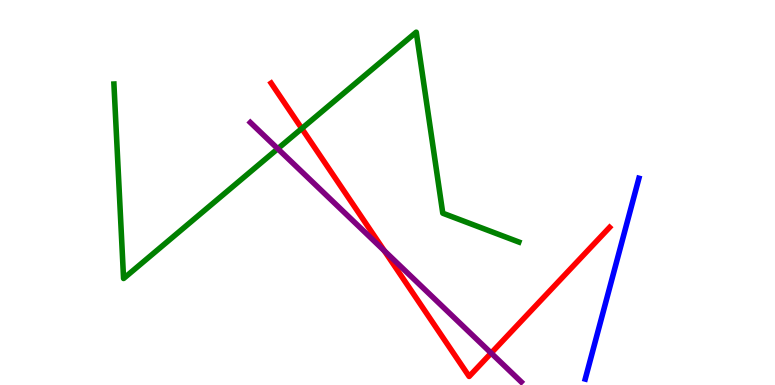[{'lines': ['blue', 'red'], 'intersections': []}, {'lines': ['green', 'red'], 'intersections': [{'x': 3.89, 'y': 6.66}]}, {'lines': ['purple', 'red'], 'intersections': [{'x': 4.96, 'y': 3.49}, {'x': 6.34, 'y': 0.829}]}, {'lines': ['blue', 'green'], 'intersections': []}, {'lines': ['blue', 'purple'], 'intersections': []}, {'lines': ['green', 'purple'], 'intersections': [{'x': 3.58, 'y': 6.14}]}]